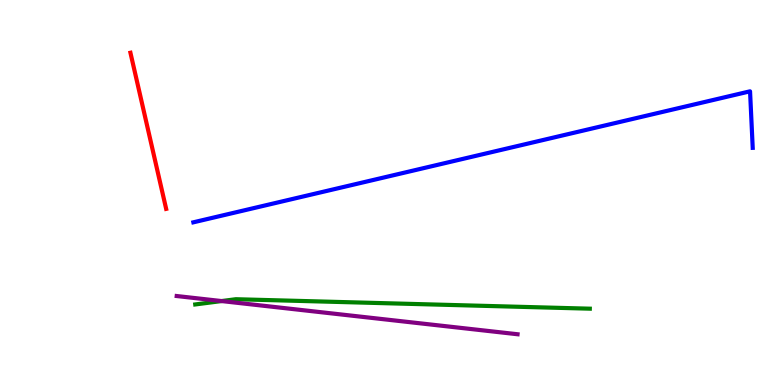[{'lines': ['blue', 'red'], 'intersections': []}, {'lines': ['green', 'red'], 'intersections': []}, {'lines': ['purple', 'red'], 'intersections': []}, {'lines': ['blue', 'green'], 'intersections': []}, {'lines': ['blue', 'purple'], 'intersections': []}, {'lines': ['green', 'purple'], 'intersections': [{'x': 2.86, 'y': 2.18}]}]